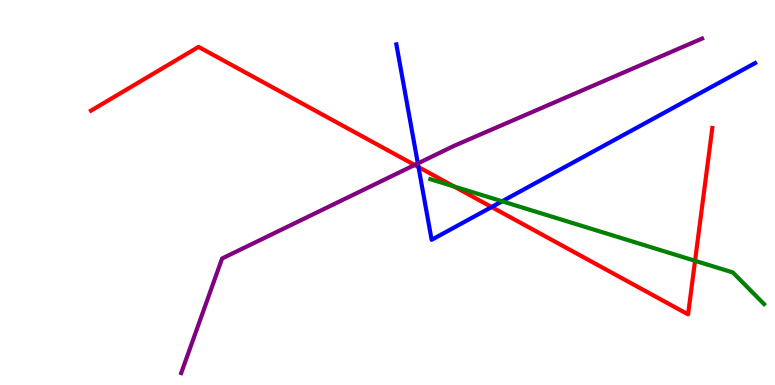[{'lines': ['blue', 'red'], 'intersections': [{'x': 5.4, 'y': 5.66}, {'x': 6.34, 'y': 4.62}]}, {'lines': ['green', 'red'], 'intersections': [{'x': 5.86, 'y': 5.16}, {'x': 8.97, 'y': 3.23}]}, {'lines': ['purple', 'red'], 'intersections': [{'x': 5.35, 'y': 5.72}]}, {'lines': ['blue', 'green'], 'intersections': [{'x': 6.48, 'y': 4.77}]}, {'lines': ['blue', 'purple'], 'intersections': [{'x': 5.39, 'y': 5.76}]}, {'lines': ['green', 'purple'], 'intersections': []}]